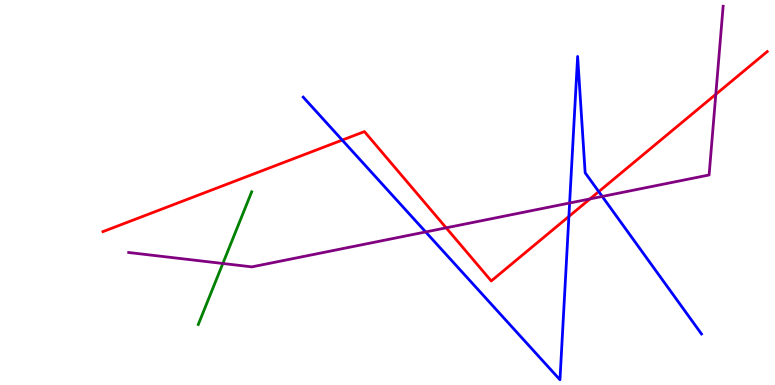[{'lines': ['blue', 'red'], 'intersections': [{'x': 4.42, 'y': 6.36}, {'x': 7.34, 'y': 4.38}, {'x': 7.73, 'y': 5.02}]}, {'lines': ['green', 'red'], 'intersections': []}, {'lines': ['purple', 'red'], 'intersections': [{'x': 5.76, 'y': 4.08}, {'x': 7.61, 'y': 4.83}, {'x': 9.24, 'y': 7.55}]}, {'lines': ['blue', 'green'], 'intersections': []}, {'lines': ['blue', 'purple'], 'intersections': [{'x': 5.49, 'y': 3.98}, {'x': 7.35, 'y': 4.73}, {'x': 7.77, 'y': 4.9}]}, {'lines': ['green', 'purple'], 'intersections': [{'x': 2.88, 'y': 3.16}]}]